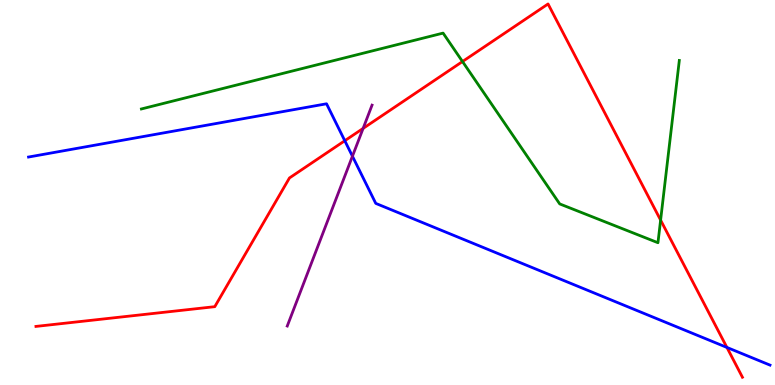[{'lines': ['blue', 'red'], 'intersections': [{'x': 4.45, 'y': 6.34}, {'x': 9.38, 'y': 0.976}]}, {'lines': ['green', 'red'], 'intersections': [{'x': 5.97, 'y': 8.4}, {'x': 8.52, 'y': 4.28}]}, {'lines': ['purple', 'red'], 'intersections': [{'x': 4.69, 'y': 6.66}]}, {'lines': ['blue', 'green'], 'intersections': []}, {'lines': ['blue', 'purple'], 'intersections': [{'x': 4.55, 'y': 5.94}]}, {'lines': ['green', 'purple'], 'intersections': []}]